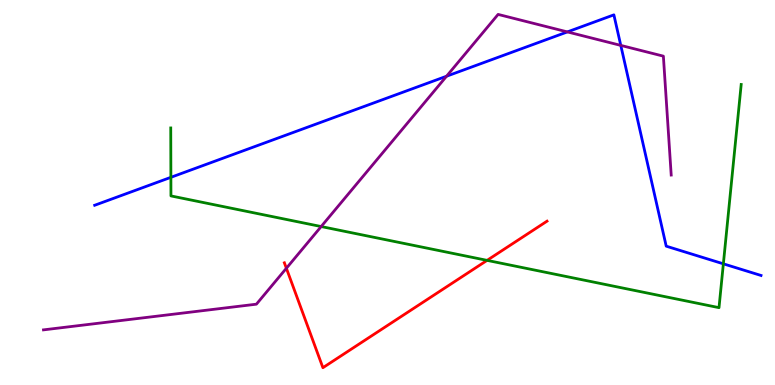[{'lines': ['blue', 'red'], 'intersections': []}, {'lines': ['green', 'red'], 'intersections': [{'x': 6.28, 'y': 3.24}]}, {'lines': ['purple', 'red'], 'intersections': [{'x': 3.7, 'y': 3.03}]}, {'lines': ['blue', 'green'], 'intersections': [{'x': 2.21, 'y': 5.39}, {'x': 9.33, 'y': 3.15}]}, {'lines': ['blue', 'purple'], 'intersections': [{'x': 5.76, 'y': 8.02}, {'x': 7.32, 'y': 9.17}, {'x': 8.01, 'y': 8.82}]}, {'lines': ['green', 'purple'], 'intersections': [{'x': 4.14, 'y': 4.12}]}]